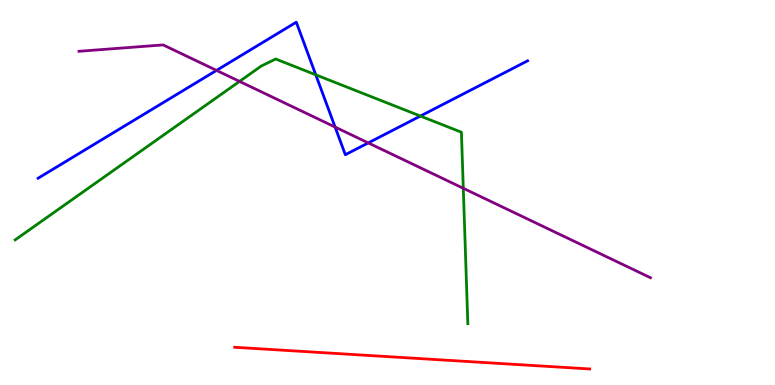[{'lines': ['blue', 'red'], 'intersections': []}, {'lines': ['green', 'red'], 'intersections': []}, {'lines': ['purple', 'red'], 'intersections': []}, {'lines': ['blue', 'green'], 'intersections': [{'x': 4.07, 'y': 8.06}, {'x': 5.42, 'y': 6.99}]}, {'lines': ['blue', 'purple'], 'intersections': [{'x': 2.79, 'y': 8.17}, {'x': 4.32, 'y': 6.7}, {'x': 4.75, 'y': 6.29}]}, {'lines': ['green', 'purple'], 'intersections': [{'x': 3.09, 'y': 7.89}, {'x': 5.98, 'y': 5.11}]}]